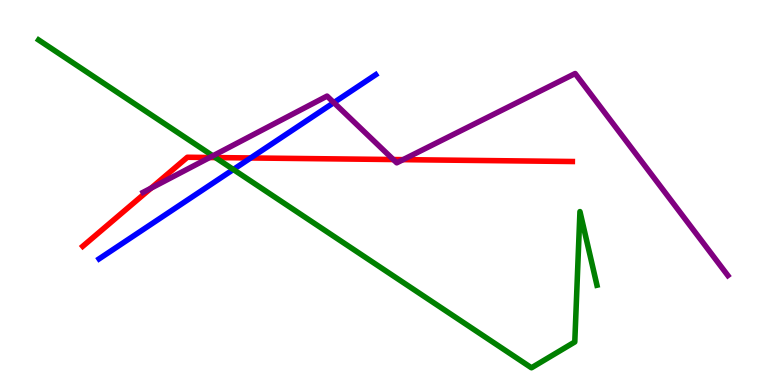[{'lines': ['blue', 'red'], 'intersections': [{'x': 3.23, 'y': 5.9}]}, {'lines': ['green', 'red'], 'intersections': [{'x': 2.78, 'y': 5.91}]}, {'lines': ['purple', 'red'], 'intersections': [{'x': 1.95, 'y': 5.11}, {'x': 2.71, 'y': 5.91}, {'x': 5.07, 'y': 5.86}, {'x': 5.2, 'y': 5.85}]}, {'lines': ['blue', 'green'], 'intersections': [{'x': 3.01, 'y': 5.6}]}, {'lines': ['blue', 'purple'], 'intersections': [{'x': 4.31, 'y': 7.33}]}, {'lines': ['green', 'purple'], 'intersections': [{'x': 2.75, 'y': 5.95}]}]